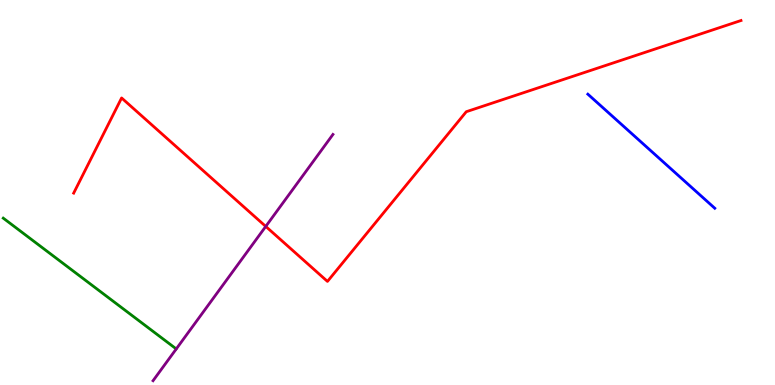[{'lines': ['blue', 'red'], 'intersections': []}, {'lines': ['green', 'red'], 'intersections': []}, {'lines': ['purple', 'red'], 'intersections': [{'x': 3.43, 'y': 4.12}]}, {'lines': ['blue', 'green'], 'intersections': []}, {'lines': ['blue', 'purple'], 'intersections': []}, {'lines': ['green', 'purple'], 'intersections': []}]